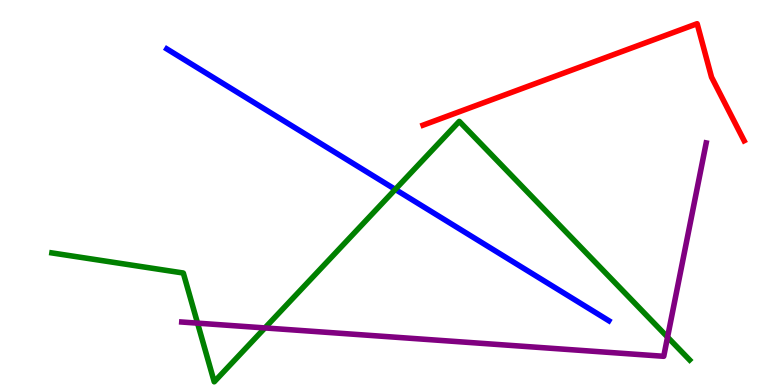[{'lines': ['blue', 'red'], 'intersections': []}, {'lines': ['green', 'red'], 'intersections': []}, {'lines': ['purple', 'red'], 'intersections': []}, {'lines': ['blue', 'green'], 'intersections': [{'x': 5.1, 'y': 5.08}]}, {'lines': ['blue', 'purple'], 'intersections': []}, {'lines': ['green', 'purple'], 'intersections': [{'x': 2.55, 'y': 1.61}, {'x': 3.42, 'y': 1.48}, {'x': 8.61, 'y': 1.24}]}]